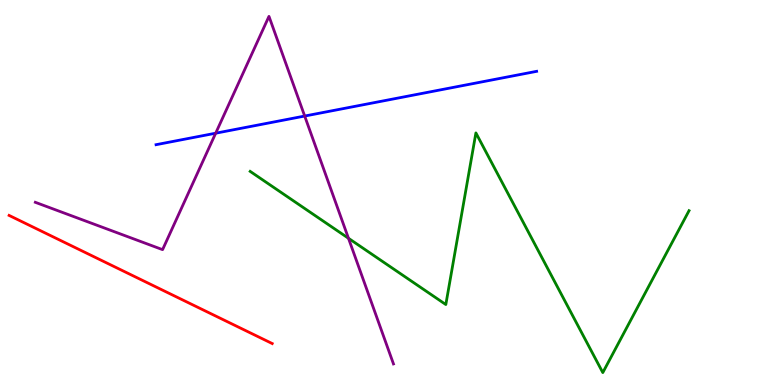[{'lines': ['blue', 'red'], 'intersections': []}, {'lines': ['green', 'red'], 'intersections': []}, {'lines': ['purple', 'red'], 'intersections': []}, {'lines': ['blue', 'green'], 'intersections': []}, {'lines': ['blue', 'purple'], 'intersections': [{'x': 2.78, 'y': 6.54}, {'x': 3.93, 'y': 6.99}]}, {'lines': ['green', 'purple'], 'intersections': [{'x': 4.5, 'y': 3.81}]}]